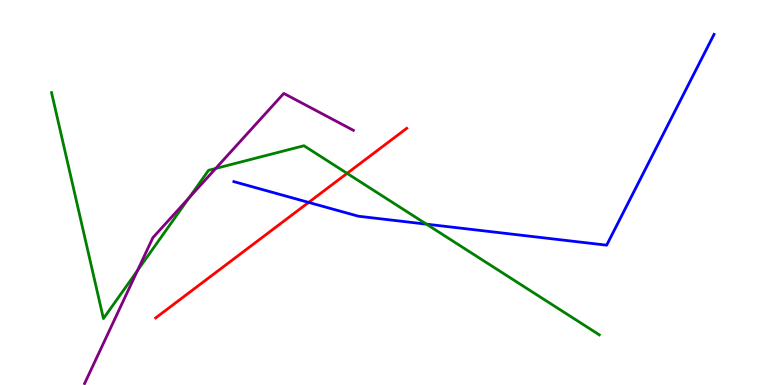[{'lines': ['blue', 'red'], 'intersections': [{'x': 3.98, 'y': 4.74}]}, {'lines': ['green', 'red'], 'intersections': [{'x': 4.48, 'y': 5.5}]}, {'lines': ['purple', 'red'], 'intersections': []}, {'lines': ['blue', 'green'], 'intersections': [{'x': 5.5, 'y': 4.18}]}, {'lines': ['blue', 'purple'], 'intersections': []}, {'lines': ['green', 'purple'], 'intersections': [{'x': 1.77, 'y': 2.97}, {'x': 2.44, 'y': 4.86}, {'x': 2.78, 'y': 5.62}]}]